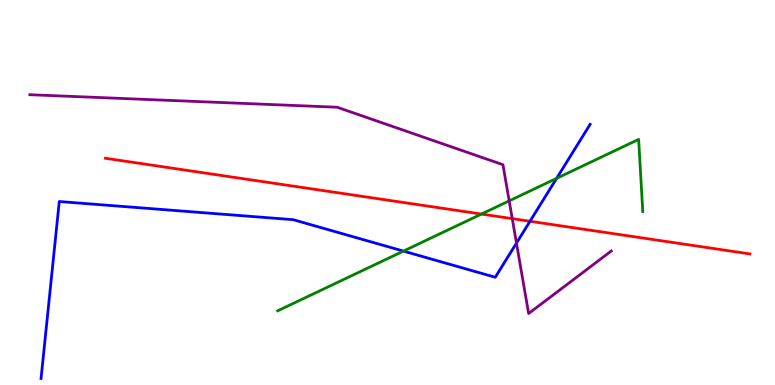[{'lines': ['blue', 'red'], 'intersections': [{'x': 6.84, 'y': 4.25}]}, {'lines': ['green', 'red'], 'intersections': [{'x': 6.21, 'y': 4.44}]}, {'lines': ['purple', 'red'], 'intersections': [{'x': 6.61, 'y': 4.32}]}, {'lines': ['blue', 'green'], 'intersections': [{'x': 5.21, 'y': 3.48}, {'x': 7.18, 'y': 5.37}]}, {'lines': ['blue', 'purple'], 'intersections': [{'x': 6.66, 'y': 3.69}]}, {'lines': ['green', 'purple'], 'intersections': [{'x': 6.57, 'y': 4.78}]}]